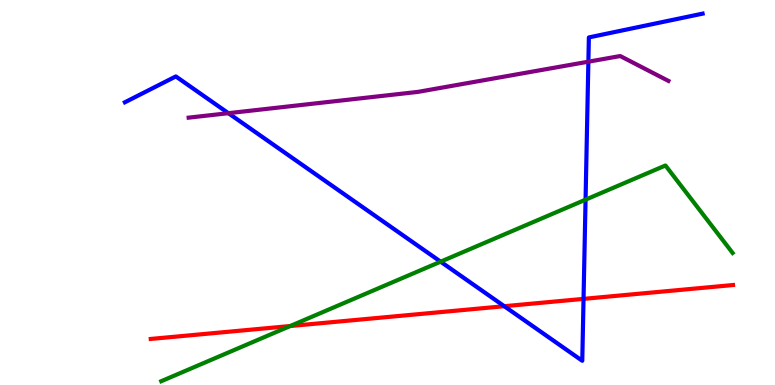[{'lines': ['blue', 'red'], 'intersections': [{'x': 6.51, 'y': 2.05}, {'x': 7.53, 'y': 2.24}]}, {'lines': ['green', 'red'], 'intersections': [{'x': 3.74, 'y': 1.53}]}, {'lines': ['purple', 'red'], 'intersections': []}, {'lines': ['blue', 'green'], 'intersections': [{'x': 5.69, 'y': 3.2}, {'x': 7.56, 'y': 4.81}]}, {'lines': ['blue', 'purple'], 'intersections': [{'x': 2.95, 'y': 7.06}, {'x': 7.59, 'y': 8.4}]}, {'lines': ['green', 'purple'], 'intersections': []}]